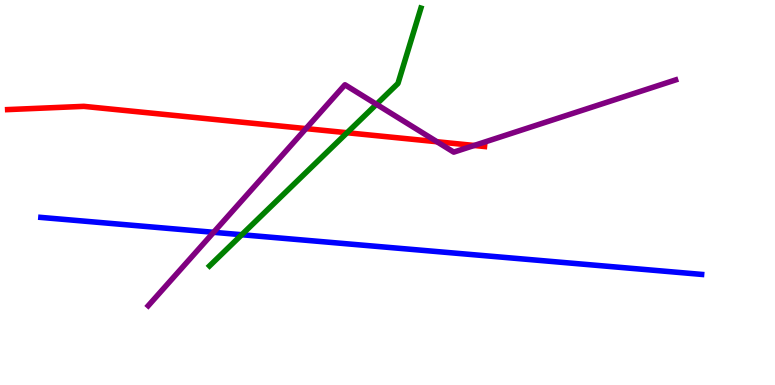[{'lines': ['blue', 'red'], 'intersections': []}, {'lines': ['green', 'red'], 'intersections': [{'x': 4.48, 'y': 6.55}]}, {'lines': ['purple', 'red'], 'intersections': [{'x': 3.95, 'y': 6.66}, {'x': 5.64, 'y': 6.32}, {'x': 6.12, 'y': 6.22}]}, {'lines': ['blue', 'green'], 'intersections': [{'x': 3.12, 'y': 3.9}]}, {'lines': ['blue', 'purple'], 'intersections': [{'x': 2.76, 'y': 3.97}]}, {'lines': ['green', 'purple'], 'intersections': [{'x': 4.86, 'y': 7.29}]}]